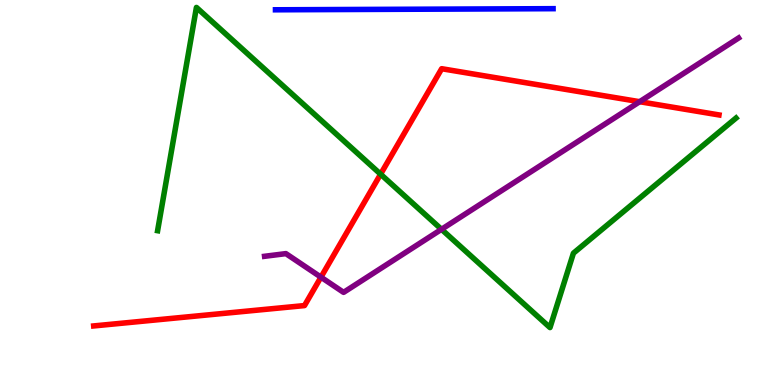[{'lines': ['blue', 'red'], 'intersections': []}, {'lines': ['green', 'red'], 'intersections': [{'x': 4.91, 'y': 5.48}]}, {'lines': ['purple', 'red'], 'intersections': [{'x': 4.14, 'y': 2.8}, {'x': 8.25, 'y': 7.36}]}, {'lines': ['blue', 'green'], 'intersections': []}, {'lines': ['blue', 'purple'], 'intersections': []}, {'lines': ['green', 'purple'], 'intersections': [{'x': 5.7, 'y': 4.04}]}]